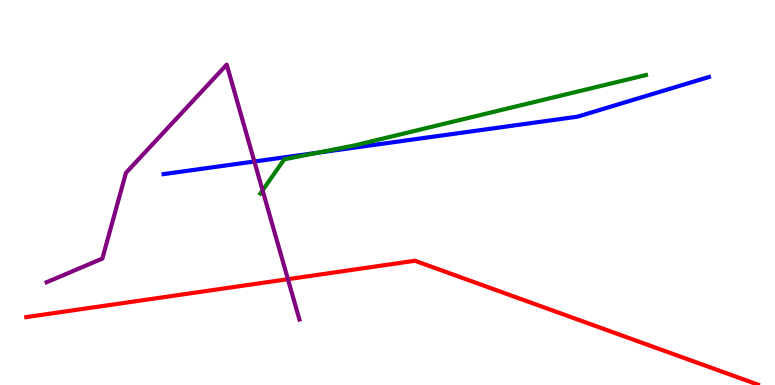[{'lines': ['blue', 'red'], 'intersections': []}, {'lines': ['green', 'red'], 'intersections': []}, {'lines': ['purple', 'red'], 'intersections': [{'x': 3.72, 'y': 2.75}]}, {'lines': ['blue', 'green'], 'intersections': [{'x': 4.1, 'y': 6.03}]}, {'lines': ['blue', 'purple'], 'intersections': [{'x': 3.28, 'y': 5.8}]}, {'lines': ['green', 'purple'], 'intersections': [{'x': 3.39, 'y': 5.06}]}]